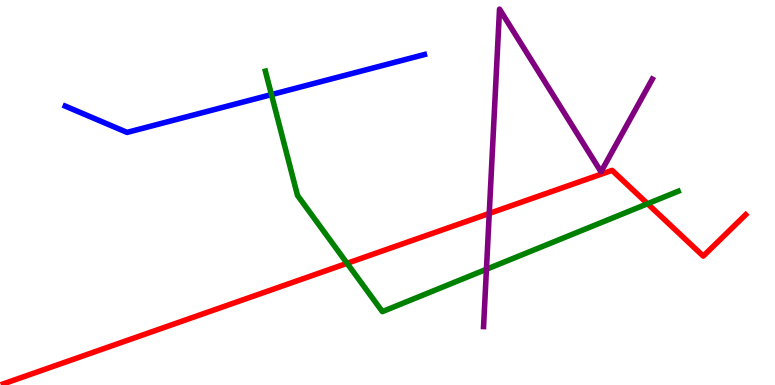[{'lines': ['blue', 'red'], 'intersections': []}, {'lines': ['green', 'red'], 'intersections': [{'x': 4.48, 'y': 3.16}, {'x': 8.36, 'y': 4.71}]}, {'lines': ['purple', 'red'], 'intersections': [{'x': 6.31, 'y': 4.46}]}, {'lines': ['blue', 'green'], 'intersections': [{'x': 3.5, 'y': 7.54}]}, {'lines': ['blue', 'purple'], 'intersections': []}, {'lines': ['green', 'purple'], 'intersections': [{'x': 6.28, 'y': 3.01}]}]